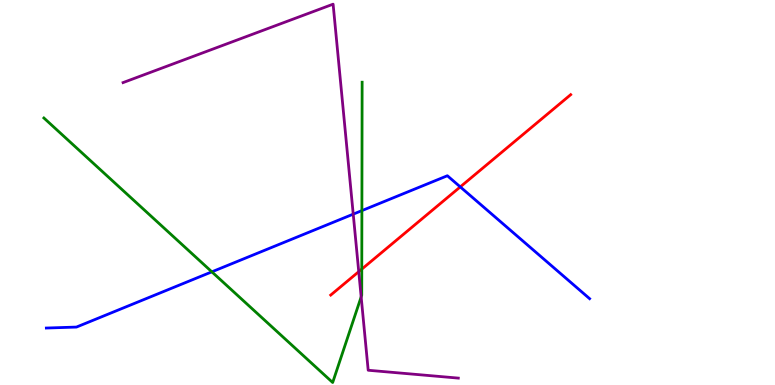[{'lines': ['blue', 'red'], 'intersections': [{'x': 5.94, 'y': 5.15}]}, {'lines': ['green', 'red'], 'intersections': [{'x': 4.67, 'y': 3.01}]}, {'lines': ['purple', 'red'], 'intersections': [{'x': 4.63, 'y': 2.94}]}, {'lines': ['blue', 'green'], 'intersections': [{'x': 2.73, 'y': 2.94}, {'x': 4.67, 'y': 4.53}]}, {'lines': ['blue', 'purple'], 'intersections': [{'x': 4.56, 'y': 4.44}]}, {'lines': ['green', 'purple'], 'intersections': [{'x': 4.66, 'y': 2.29}]}]